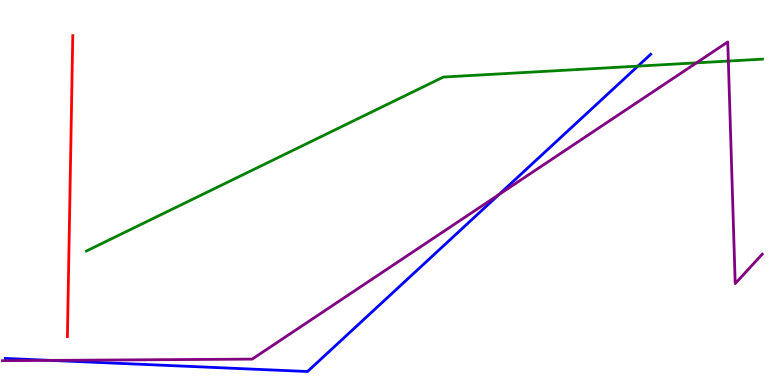[{'lines': ['blue', 'red'], 'intersections': []}, {'lines': ['green', 'red'], 'intersections': []}, {'lines': ['purple', 'red'], 'intersections': []}, {'lines': ['blue', 'green'], 'intersections': [{'x': 8.23, 'y': 8.28}]}, {'lines': ['blue', 'purple'], 'intersections': [{'x': 0.656, 'y': 0.639}, {'x': 6.44, 'y': 4.95}]}, {'lines': ['green', 'purple'], 'intersections': [{'x': 8.99, 'y': 8.37}, {'x': 9.4, 'y': 8.41}]}]